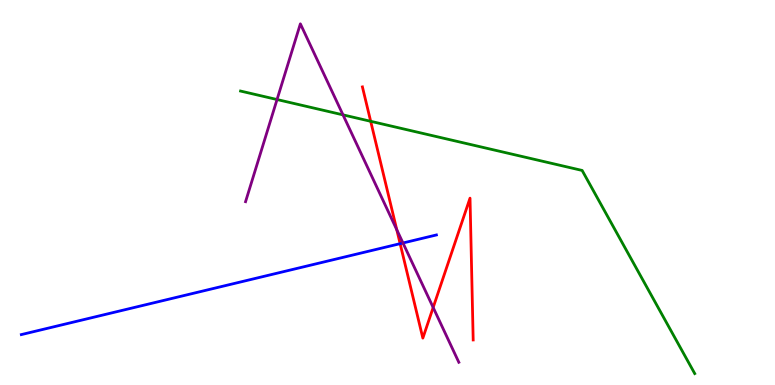[{'lines': ['blue', 'red'], 'intersections': [{'x': 5.16, 'y': 3.67}]}, {'lines': ['green', 'red'], 'intersections': [{'x': 4.78, 'y': 6.85}]}, {'lines': ['purple', 'red'], 'intersections': [{'x': 5.12, 'y': 4.03}, {'x': 5.59, 'y': 2.01}]}, {'lines': ['blue', 'green'], 'intersections': []}, {'lines': ['blue', 'purple'], 'intersections': [{'x': 5.2, 'y': 3.69}]}, {'lines': ['green', 'purple'], 'intersections': [{'x': 3.57, 'y': 7.41}, {'x': 4.43, 'y': 7.02}]}]